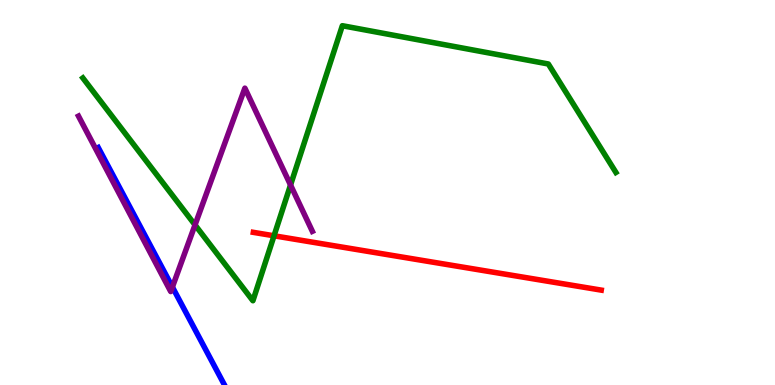[{'lines': ['blue', 'red'], 'intersections': []}, {'lines': ['green', 'red'], 'intersections': [{'x': 3.54, 'y': 3.88}]}, {'lines': ['purple', 'red'], 'intersections': []}, {'lines': ['blue', 'green'], 'intersections': []}, {'lines': ['blue', 'purple'], 'intersections': [{'x': 2.22, 'y': 2.54}]}, {'lines': ['green', 'purple'], 'intersections': [{'x': 2.52, 'y': 4.16}, {'x': 3.75, 'y': 5.19}]}]